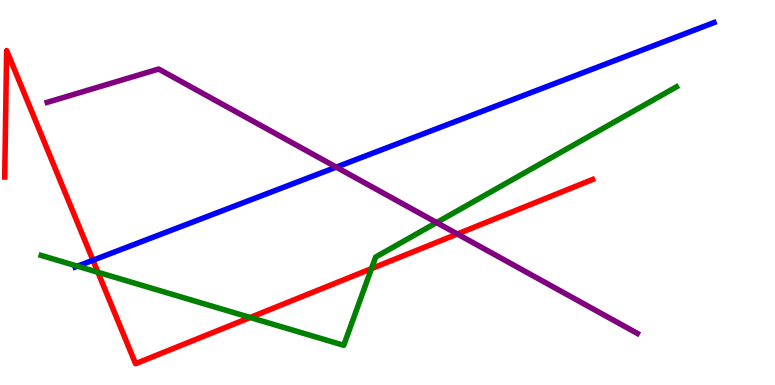[{'lines': ['blue', 'red'], 'intersections': [{'x': 1.2, 'y': 3.24}]}, {'lines': ['green', 'red'], 'intersections': [{'x': 1.26, 'y': 2.93}, {'x': 3.23, 'y': 1.75}, {'x': 4.79, 'y': 3.02}]}, {'lines': ['purple', 'red'], 'intersections': [{'x': 5.9, 'y': 3.92}]}, {'lines': ['blue', 'green'], 'intersections': [{'x': 0.999, 'y': 3.09}]}, {'lines': ['blue', 'purple'], 'intersections': [{'x': 4.34, 'y': 5.66}]}, {'lines': ['green', 'purple'], 'intersections': [{'x': 5.63, 'y': 4.22}]}]